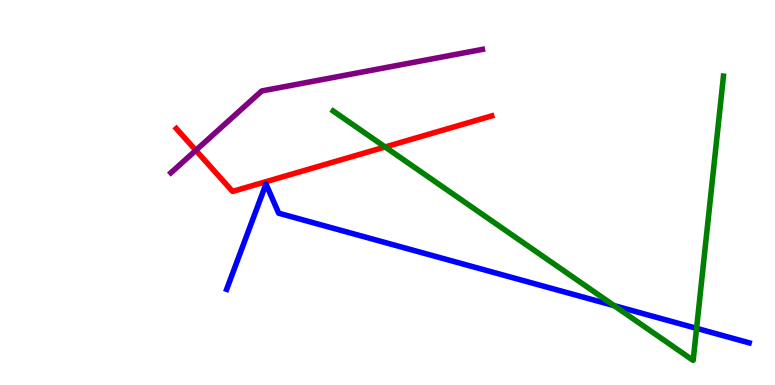[{'lines': ['blue', 'red'], 'intersections': []}, {'lines': ['green', 'red'], 'intersections': [{'x': 4.97, 'y': 6.18}]}, {'lines': ['purple', 'red'], 'intersections': [{'x': 2.53, 'y': 6.1}]}, {'lines': ['blue', 'green'], 'intersections': [{'x': 7.92, 'y': 2.06}, {'x': 8.99, 'y': 1.47}]}, {'lines': ['blue', 'purple'], 'intersections': []}, {'lines': ['green', 'purple'], 'intersections': []}]